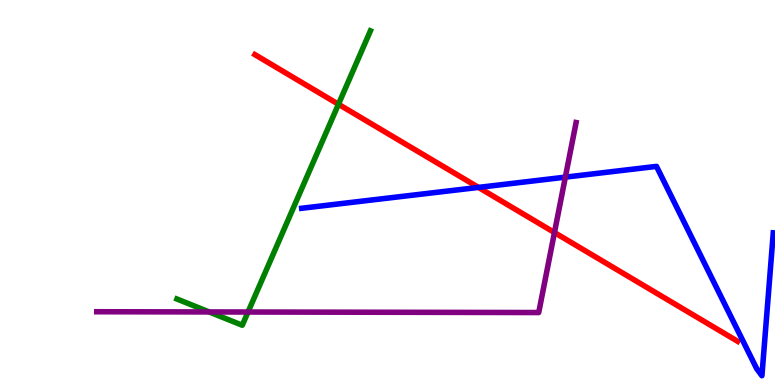[{'lines': ['blue', 'red'], 'intersections': [{'x': 6.17, 'y': 5.13}]}, {'lines': ['green', 'red'], 'intersections': [{'x': 4.37, 'y': 7.29}]}, {'lines': ['purple', 'red'], 'intersections': [{'x': 7.15, 'y': 3.96}]}, {'lines': ['blue', 'green'], 'intersections': []}, {'lines': ['blue', 'purple'], 'intersections': [{'x': 7.29, 'y': 5.4}]}, {'lines': ['green', 'purple'], 'intersections': [{'x': 2.7, 'y': 1.9}, {'x': 3.2, 'y': 1.9}]}]